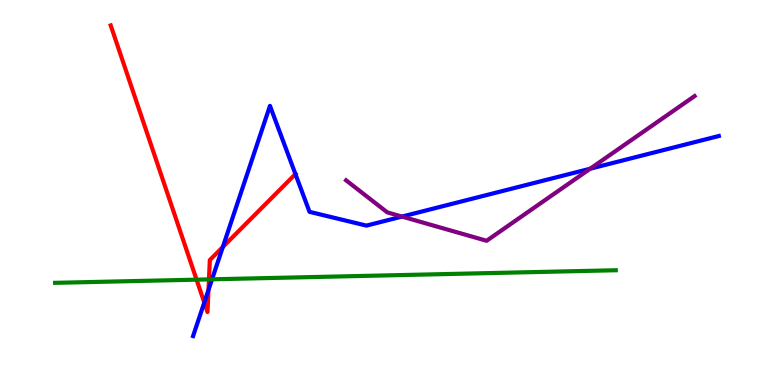[{'lines': ['blue', 'red'], 'intersections': [{'x': 2.64, 'y': 2.14}, {'x': 2.69, 'y': 2.47}, {'x': 2.88, 'y': 3.58}, {'x': 3.81, 'y': 5.48}]}, {'lines': ['green', 'red'], 'intersections': [{'x': 2.54, 'y': 2.74}, {'x': 2.7, 'y': 2.74}]}, {'lines': ['purple', 'red'], 'intersections': []}, {'lines': ['blue', 'green'], 'intersections': [{'x': 2.74, 'y': 2.75}]}, {'lines': ['blue', 'purple'], 'intersections': [{'x': 5.19, 'y': 4.37}, {'x': 7.62, 'y': 5.62}]}, {'lines': ['green', 'purple'], 'intersections': []}]